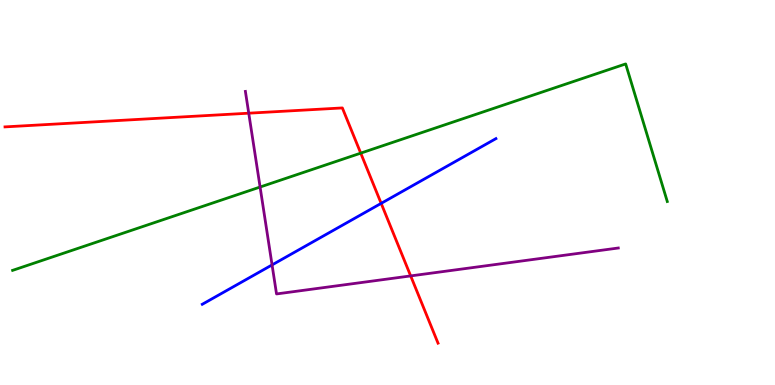[{'lines': ['blue', 'red'], 'intersections': [{'x': 4.92, 'y': 4.72}]}, {'lines': ['green', 'red'], 'intersections': [{'x': 4.65, 'y': 6.02}]}, {'lines': ['purple', 'red'], 'intersections': [{'x': 3.21, 'y': 7.06}, {'x': 5.3, 'y': 2.83}]}, {'lines': ['blue', 'green'], 'intersections': []}, {'lines': ['blue', 'purple'], 'intersections': [{'x': 3.51, 'y': 3.12}]}, {'lines': ['green', 'purple'], 'intersections': [{'x': 3.36, 'y': 5.14}]}]